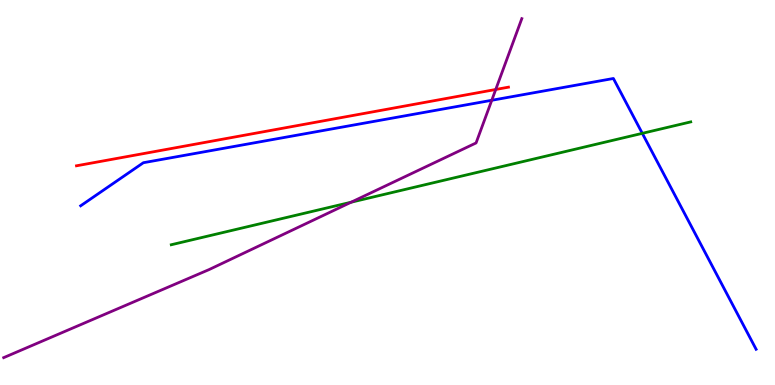[{'lines': ['blue', 'red'], 'intersections': []}, {'lines': ['green', 'red'], 'intersections': []}, {'lines': ['purple', 'red'], 'intersections': [{'x': 6.4, 'y': 7.68}]}, {'lines': ['blue', 'green'], 'intersections': [{'x': 8.29, 'y': 6.54}]}, {'lines': ['blue', 'purple'], 'intersections': [{'x': 6.35, 'y': 7.4}]}, {'lines': ['green', 'purple'], 'intersections': [{'x': 4.53, 'y': 4.75}]}]